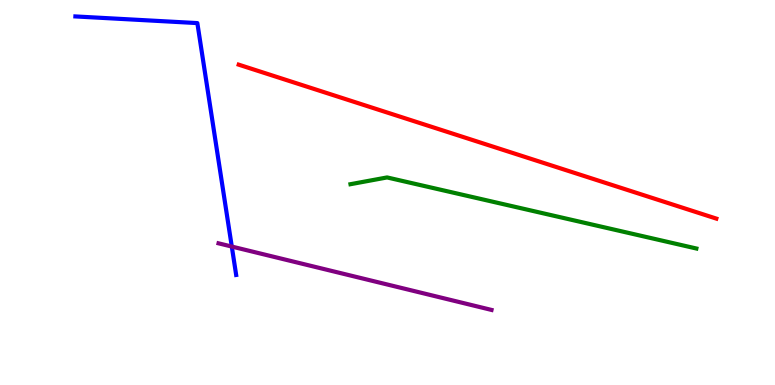[{'lines': ['blue', 'red'], 'intersections': []}, {'lines': ['green', 'red'], 'intersections': []}, {'lines': ['purple', 'red'], 'intersections': []}, {'lines': ['blue', 'green'], 'intersections': []}, {'lines': ['blue', 'purple'], 'intersections': [{'x': 2.99, 'y': 3.6}]}, {'lines': ['green', 'purple'], 'intersections': []}]